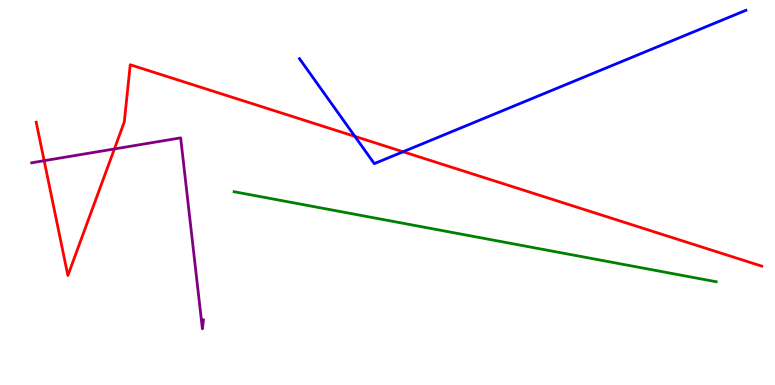[{'lines': ['blue', 'red'], 'intersections': [{'x': 4.58, 'y': 6.46}, {'x': 5.2, 'y': 6.06}]}, {'lines': ['green', 'red'], 'intersections': []}, {'lines': ['purple', 'red'], 'intersections': [{'x': 0.57, 'y': 5.83}, {'x': 1.48, 'y': 6.13}]}, {'lines': ['blue', 'green'], 'intersections': []}, {'lines': ['blue', 'purple'], 'intersections': []}, {'lines': ['green', 'purple'], 'intersections': []}]